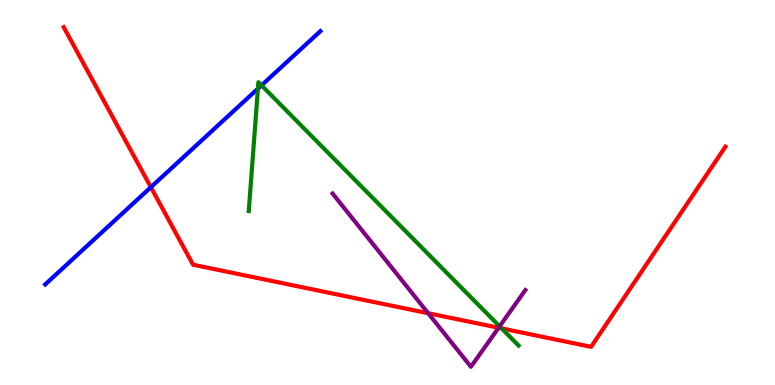[{'lines': ['blue', 'red'], 'intersections': [{'x': 1.95, 'y': 5.14}]}, {'lines': ['green', 'red'], 'intersections': [{'x': 6.47, 'y': 1.47}]}, {'lines': ['purple', 'red'], 'intersections': [{'x': 5.52, 'y': 1.86}, {'x': 6.43, 'y': 1.49}]}, {'lines': ['blue', 'green'], 'intersections': [{'x': 3.33, 'y': 7.7}, {'x': 3.37, 'y': 7.78}]}, {'lines': ['blue', 'purple'], 'intersections': []}, {'lines': ['green', 'purple'], 'intersections': [{'x': 6.45, 'y': 1.52}]}]